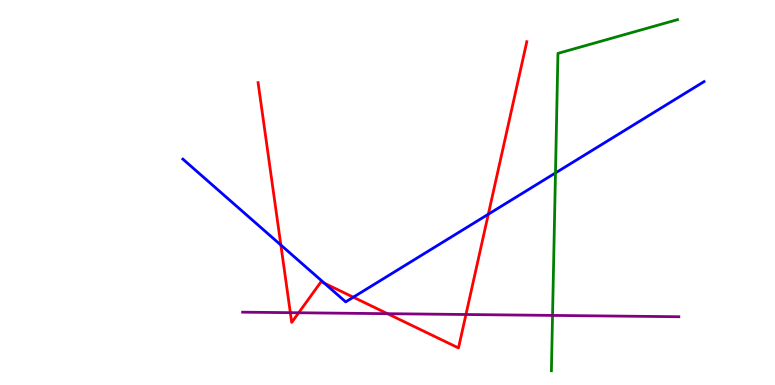[{'lines': ['blue', 'red'], 'intersections': [{'x': 3.62, 'y': 3.64}, {'x': 4.19, 'y': 2.64}, {'x': 4.56, 'y': 2.28}, {'x': 6.3, 'y': 4.44}]}, {'lines': ['green', 'red'], 'intersections': []}, {'lines': ['purple', 'red'], 'intersections': [{'x': 3.75, 'y': 1.88}, {'x': 3.85, 'y': 1.88}, {'x': 5.0, 'y': 1.85}, {'x': 6.01, 'y': 1.83}]}, {'lines': ['blue', 'green'], 'intersections': [{'x': 7.17, 'y': 5.51}]}, {'lines': ['blue', 'purple'], 'intersections': []}, {'lines': ['green', 'purple'], 'intersections': [{'x': 7.13, 'y': 1.81}]}]